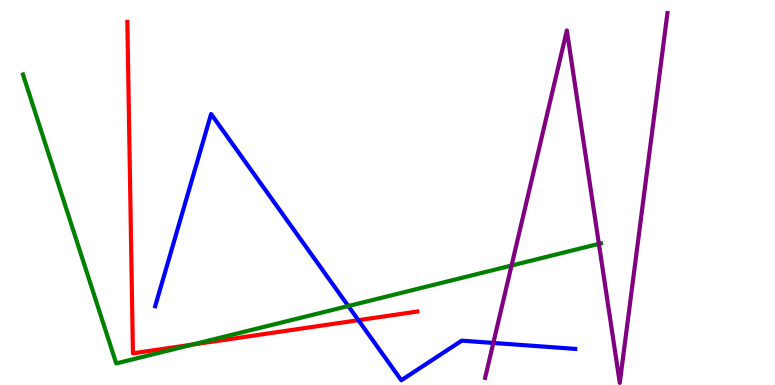[{'lines': ['blue', 'red'], 'intersections': [{'x': 4.62, 'y': 1.68}]}, {'lines': ['green', 'red'], 'intersections': [{'x': 2.48, 'y': 1.05}]}, {'lines': ['purple', 'red'], 'intersections': []}, {'lines': ['blue', 'green'], 'intersections': [{'x': 4.49, 'y': 2.05}]}, {'lines': ['blue', 'purple'], 'intersections': [{'x': 6.37, 'y': 1.09}]}, {'lines': ['green', 'purple'], 'intersections': [{'x': 6.6, 'y': 3.1}, {'x': 7.73, 'y': 3.67}]}]